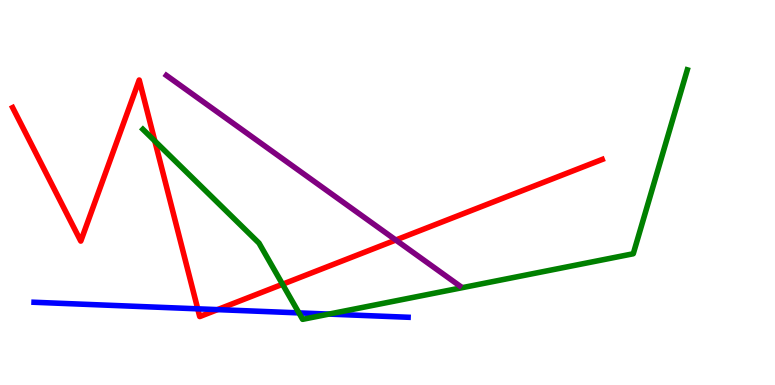[{'lines': ['blue', 'red'], 'intersections': [{'x': 2.55, 'y': 1.98}, {'x': 2.81, 'y': 1.96}]}, {'lines': ['green', 'red'], 'intersections': [{'x': 2.0, 'y': 6.34}, {'x': 3.65, 'y': 2.62}]}, {'lines': ['purple', 'red'], 'intersections': [{'x': 5.11, 'y': 3.77}]}, {'lines': ['blue', 'green'], 'intersections': [{'x': 3.86, 'y': 1.87}, {'x': 4.24, 'y': 1.84}]}, {'lines': ['blue', 'purple'], 'intersections': []}, {'lines': ['green', 'purple'], 'intersections': []}]